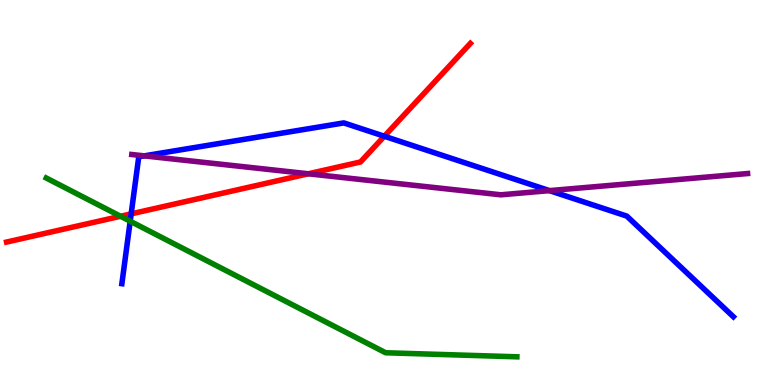[{'lines': ['blue', 'red'], 'intersections': [{'x': 1.69, 'y': 4.44}, {'x': 4.96, 'y': 6.46}]}, {'lines': ['green', 'red'], 'intersections': [{'x': 1.56, 'y': 4.38}]}, {'lines': ['purple', 'red'], 'intersections': [{'x': 3.98, 'y': 5.49}]}, {'lines': ['blue', 'green'], 'intersections': [{'x': 1.68, 'y': 4.25}]}, {'lines': ['blue', 'purple'], 'intersections': [{'x': 1.86, 'y': 5.95}, {'x': 7.09, 'y': 5.05}]}, {'lines': ['green', 'purple'], 'intersections': []}]